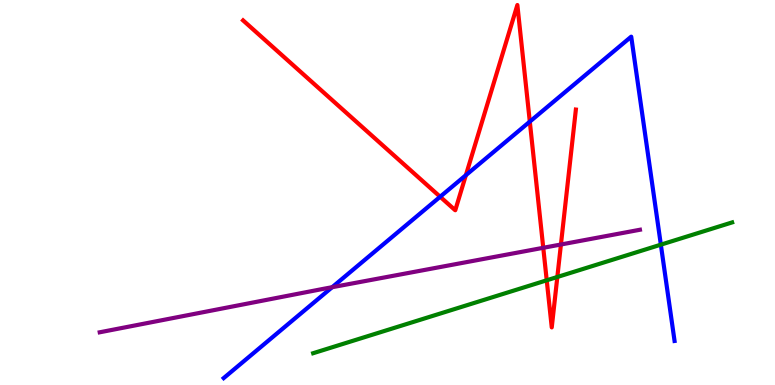[{'lines': ['blue', 'red'], 'intersections': [{'x': 5.68, 'y': 4.89}, {'x': 6.01, 'y': 5.45}, {'x': 6.84, 'y': 6.84}]}, {'lines': ['green', 'red'], 'intersections': [{'x': 7.05, 'y': 2.72}, {'x': 7.19, 'y': 2.81}]}, {'lines': ['purple', 'red'], 'intersections': [{'x': 7.01, 'y': 3.56}, {'x': 7.24, 'y': 3.65}]}, {'lines': ['blue', 'green'], 'intersections': [{'x': 8.53, 'y': 3.65}]}, {'lines': ['blue', 'purple'], 'intersections': [{'x': 4.29, 'y': 2.54}]}, {'lines': ['green', 'purple'], 'intersections': []}]